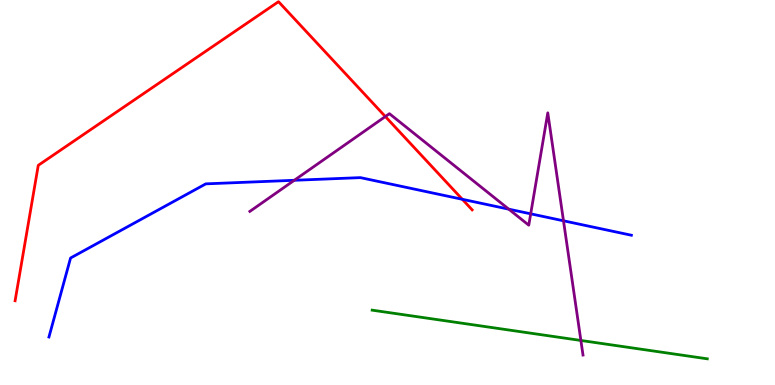[{'lines': ['blue', 'red'], 'intersections': [{'x': 5.97, 'y': 4.82}]}, {'lines': ['green', 'red'], 'intersections': []}, {'lines': ['purple', 'red'], 'intersections': [{'x': 4.97, 'y': 6.97}]}, {'lines': ['blue', 'green'], 'intersections': []}, {'lines': ['blue', 'purple'], 'intersections': [{'x': 3.8, 'y': 5.32}, {'x': 6.56, 'y': 4.57}, {'x': 6.85, 'y': 4.45}, {'x': 7.27, 'y': 4.27}]}, {'lines': ['green', 'purple'], 'intersections': [{'x': 7.5, 'y': 1.16}]}]